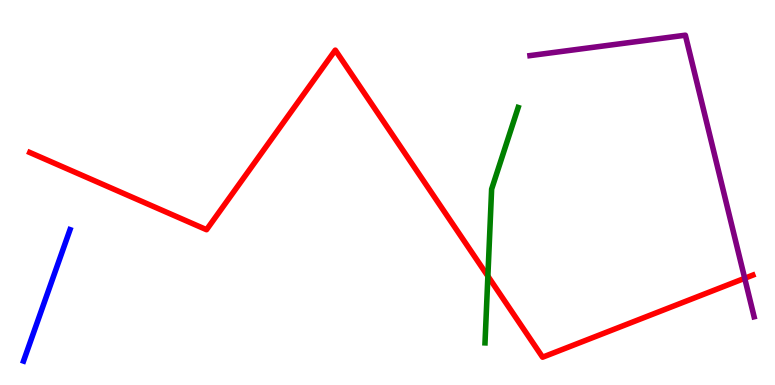[{'lines': ['blue', 'red'], 'intersections': []}, {'lines': ['green', 'red'], 'intersections': [{'x': 6.3, 'y': 2.83}]}, {'lines': ['purple', 'red'], 'intersections': [{'x': 9.61, 'y': 2.77}]}, {'lines': ['blue', 'green'], 'intersections': []}, {'lines': ['blue', 'purple'], 'intersections': []}, {'lines': ['green', 'purple'], 'intersections': []}]